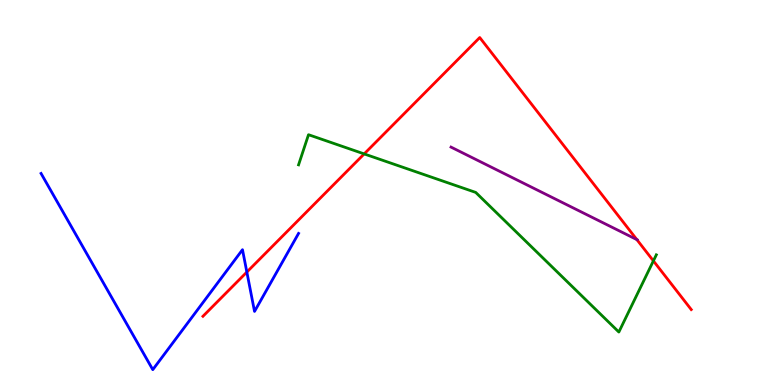[{'lines': ['blue', 'red'], 'intersections': [{'x': 3.19, 'y': 2.93}]}, {'lines': ['green', 'red'], 'intersections': [{'x': 4.7, 'y': 6.0}, {'x': 8.43, 'y': 3.22}]}, {'lines': ['purple', 'red'], 'intersections': [{'x': 8.22, 'y': 3.78}]}, {'lines': ['blue', 'green'], 'intersections': []}, {'lines': ['blue', 'purple'], 'intersections': []}, {'lines': ['green', 'purple'], 'intersections': []}]